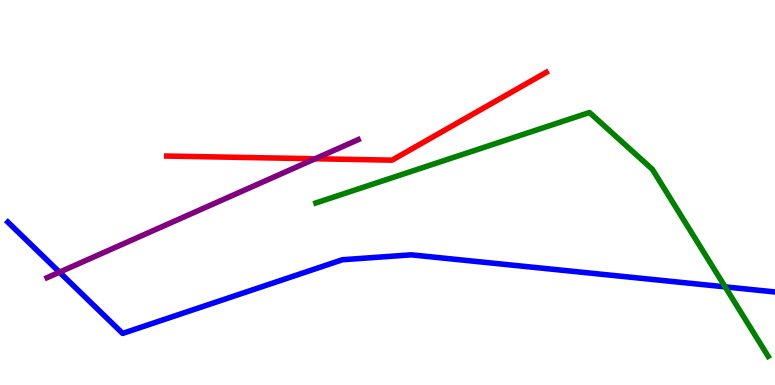[{'lines': ['blue', 'red'], 'intersections': []}, {'lines': ['green', 'red'], 'intersections': []}, {'lines': ['purple', 'red'], 'intersections': [{'x': 4.07, 'y': 5.88}]}, {'lines': ['blue', 'green'], 'intersections': [{'x': 9.36, 'y': 2.55}]}, {'lines': ['blue', 'purple'], 'intersections': [{'x': 0.768, 'y': 2.93}]}, {'lines': ['green', 'purple'], 'intersections': []}]